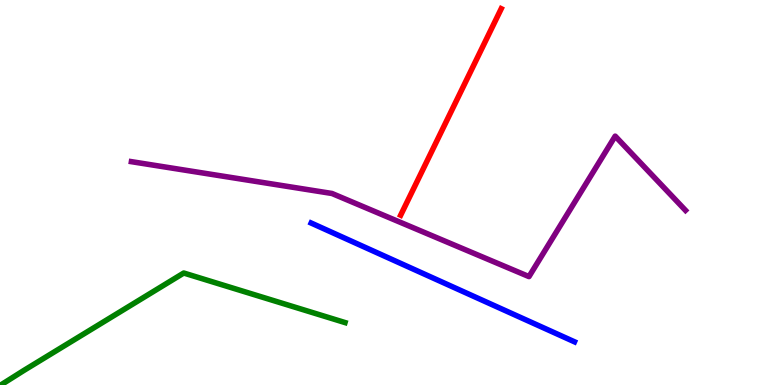[{'lines': ['blue', 'red'], 'intersections': []}, {'lines': ['green', 'red'], 'intersections': []}, {'lines': ['purple', 'red'], 'intersections': []}, {'lines': ['blue', 'green'], 'intersections': []}, {'lines': ['blue', 'purple'], 'intersections': []}, {'lines': ['green', 'purple'], 'intersections': []}]